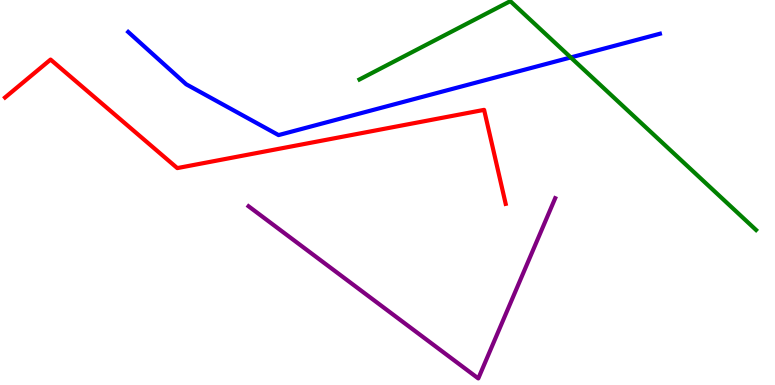[{'lines': ['blue', 'red'], 'intersections': []}, {'lines': ['green', 'red'], 'intersections': []}, {'lines': ['purple', 'red'], 'intersections': []}, {'lines': ['blue', 'green'], 'intersections': [{'x': 7.36, 'y': 8.51}]}, {'lines': ['blue', 'purple'], 'intersections': []}, {'lines': ['green', 'purple'], 'intersections': []}]